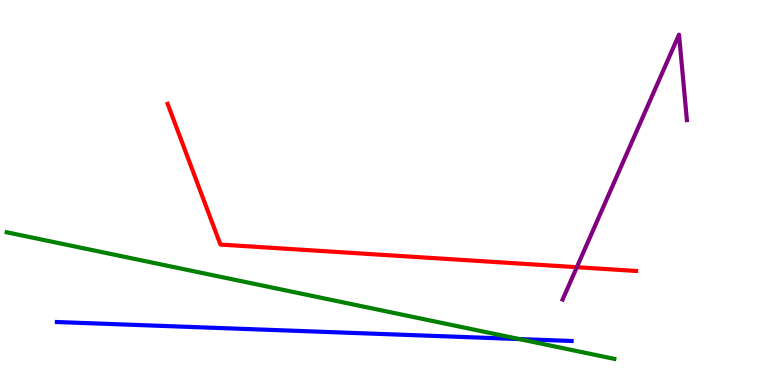[{'lines': ['blue', 'red'], 'intersections': []}, {'lines': ['green', 'red'], 'intersections': []}, {'lines': ['purple', 'red'], 'intersections': [{'x': 7.44, 'y': 3.06}]}, {'lines': ['blue', 'green'], 'intersections': [{'x': 6.7, 'y': 1.19}]}, {'lines': ['blue', 'purple'], 'intersections': []}, {'lines': ['green', 'purple'], 'intersections': []}]